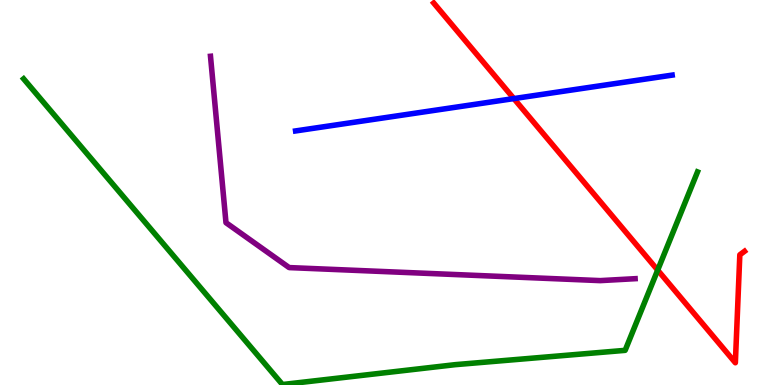[{'lines': ['blue', 'red'], 'intersections': [{'x': 6.63, 'y': 7.44}]}, {'lines': ['green', 'red'], 'intersections': [{'x': 8.49, 'y': 2.98}]}, {'lines': ['purple', 'red'], 'intersections': []}, {'lines': ['blue', 'green'], 'intersections': []}, {'lines': ['blue', 'purple'], 'intersections': []}, {'lines': ['green', 'purple'], 'intersections': []}]